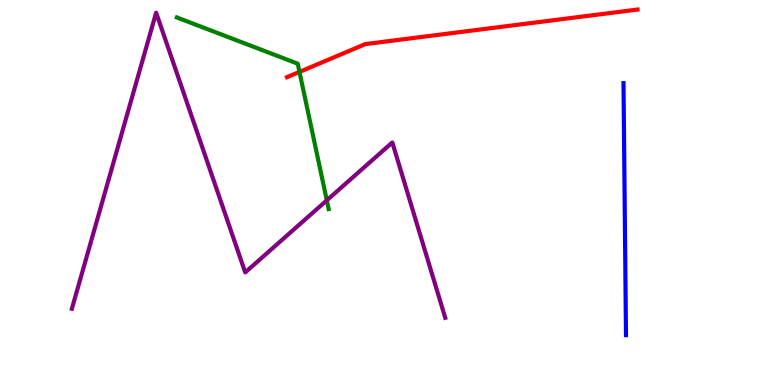[{'lines': ['blue', 'red'], 'intersections': []}, {'lines': ['green', 'red'], 'intersections': [{'x': 3.86, 'y': 8.13}]}, {'lines': ['purple', 'red'], 'intersections': []}, {'lines': ['blue', 'green'], 'intersections': []}, {'lines': ['blue', 'purple'], 'intersections': []}, {'lines': ['green', 'purple'], 'intersections': [{'x': 4.22, 'y': 4.8}]}]